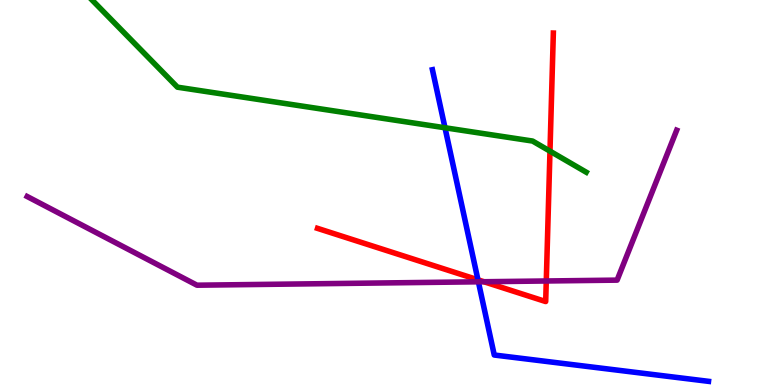[{'lines': ['blue', 'red'], 'intersections': [{'x': 6.17, 'y': 2.73}]}, {'lines': ['green', 'red'], 'intersections': [{'x': 7.1, 'y': 6.07}]}, {'lines': ['purple', 'red'], 'intersections': [{'x': 6.24, 'y': 2.68}, {'x': 7.05, 'y': 2.7}]}, {'lines': ['blue', 'green'], 'intersections': [{'x': 5.74, 'y': 6.68}]}, {'lines': ['blue', 'purple'], 'intersections': [{'x': 6.17, 'y': 2.68}]}, {'lines': ['green', 'purple'], 'intersections': []}]